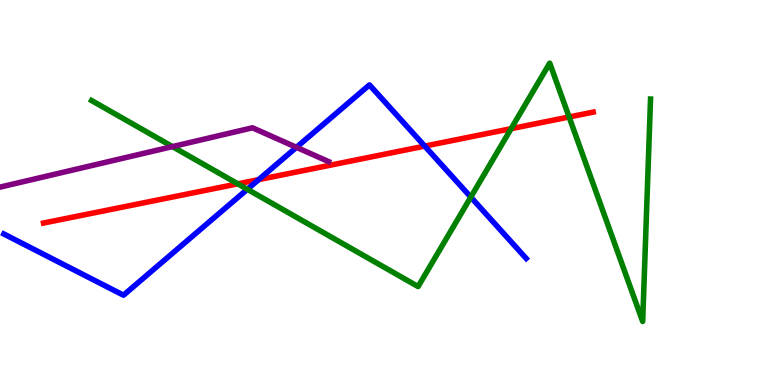[{'lines': ['blue', 'red'], 'intersections': [{'x': 3.34, 'y': 5.33}, {'x': 5.48, 'y': 6.2}]}, {'lines': ['green', 'red'], 'intersections': [{'x': 3.07, 'y': 5.23}, {'x': 6.59, 'y': 6.66}, {'x': 7.34, 'y': 6.96}]}, {'lines': ['purple', 'red'], 'intersections': []}, {'lines': ['blue', 'green'], 'intersections': [{'x': 3.19, 'y': 5.08}, {'x': 6.07, 'y': 4.88}]}, {'lines': ['blue', 'purple'], 'intersections': [{'x': 3.83, 'y': 6.17}]}, {'lines': ['green', 'purple'], 'intersections': [{'x': 2.23, 'y': 6.19}]}]